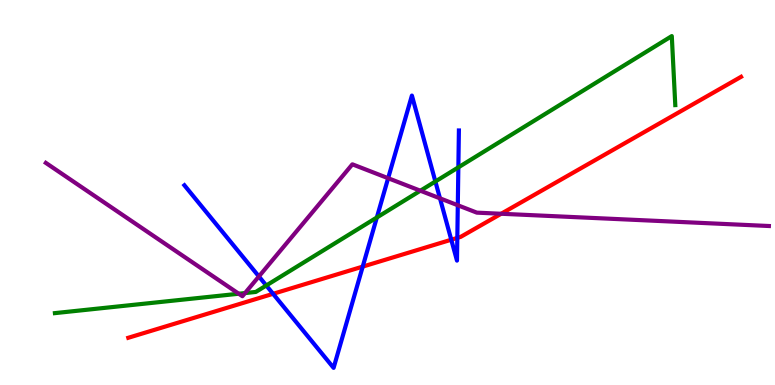[{'lines': ['blue', 'red'], 'intersections': [{'x': 3.52, 'y': 2.37}, {'x': 4.68, 'y': 3.08}, {'x': 5.82, 'y': 3.77}, {'x': 5.9, 'y': 3.82}]}, {'lines': ['green', 'red'], 'intersections': []}, {'lines': ['purple', 'red'], 'intersections': [{'x': 6.47, 'y': 4.45}]}, {'lines': ['blue', 'green'], 'intersections': [{'x': 3.44, 'y': 2.58}, {'x': 4.86, 'y': 4.35}, {'x': 5.62, 'y': 5.29}, {'x': 5.91, 'y': 5.65}]}, {'lines': ['blue', 'purple'], 'intersections': [{'x': 3.34, 'y': 2.82}, {'x': 5.01, 'y': 5.37}, {'x': 5.68, 'y': 4.85}, {'x': 5.91, 'y': 4.67}]}, {'lines': ['green', 'purple'], 'intersections': [{'x': 3.08, 'y': 2.37}, {'x': 3.16, 'y': 2.39}, {'x': 5.42, 'y': 5.05}]}]